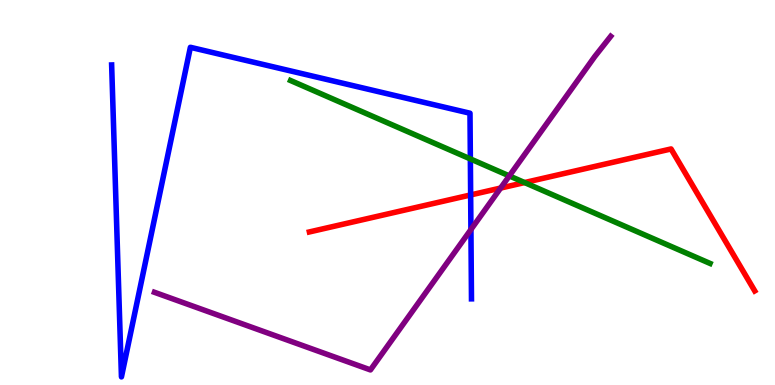[{'lines': ['blue', 'red'], 'intersections': [{'x': 6.07, 'y': 4.94}]}, {'lines': ['green', 'red'], 'intersections': [{'x': 6.77, 'y': 5.26}]}, {'lines': ['purple', 'red'], 'intersections': [{'x': 6.46, 'y': 5.12}]}, {'lines': ['blue', 'green'], 'intersections': [{'x': 6.07, 'y': 5.87}]}, {'lines': ['blue', 'purple'], 'intersections': [{'x': 6.08, 'y': 4.04}]}, {'lines': ['green', 'purple'], 'intersections': [{'x': 6.57, 'y': 5.43}]}]